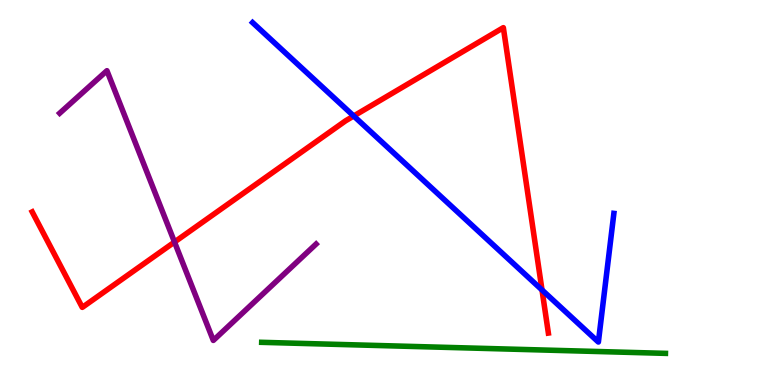[{'lines': ['blue', 'red'], 'intersections': [{'x': 4.56, 'y': 6.99}, {'x': 6.99, 'y': 2.47}]}, {'lines': ['green', 'red'], 'intersections': []}, {'lines': ['purple', 'red'], 'intersections': [{'x': 2.25, 'y': 3.71}]}, {'lines': ['blue', 'green'], 'intersections': []}, {'lines': ['blue', 'purple'], 'intersections': []}, {'lines': ['green', 'purple'], 'intersections': []}]